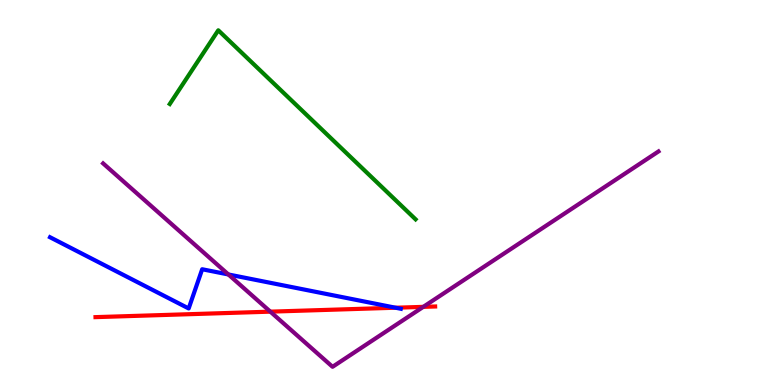[{'lines': ['blue', 'red'], 'intersections': [{'x': 5.1, 'y': 2.01}]}, {'lines': ['green', 'red'], 'intersections': []}, {'lines': ['purple', 'red'], 'intersections': [{'x': 3.49, 'y': 1.91}, {'x': 5.46, 'y': 2.03}]}, {'lines': ['blue', 'green'], 'intersections': []}, {'lines': ['blue', 'purple'], 'intersections': [{'x': 2.95, 'y': 2.87}]}, {'lines': ['green', 'purple'], 'intersections': []}]